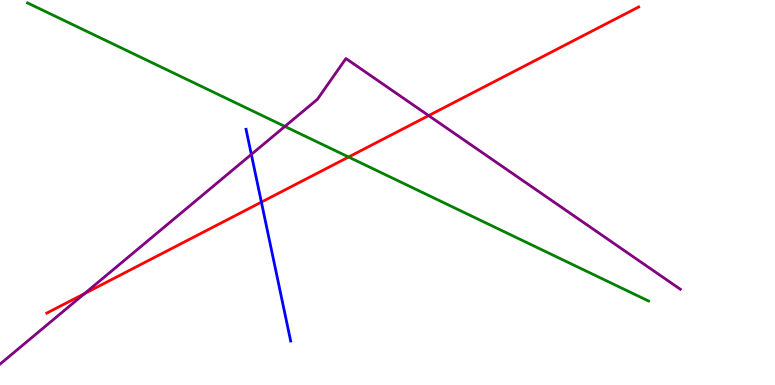[{'lines': ['blue', 'red'], 'intersections': [{'x': 3.37, 'y': 4.75}]}, {'lines': ['green', 'red'], 'intersections': [{'x': 4.5, 'y': 5.92}]}, {'lines': ['purple', 'red'], 'intersections': [{'x': 1.09, 'y': 2.37}, {'x': 5.53, 'y': 7.0}]}, {'lines': ['blue', 'green'], 'intersections': []}, {'lines': ['blue', 'purple'], 'intersections': [{'x': 3.24, 'y': 5.99}]}, {'lines': ['green', 'purple'], 'intersections': [{'x': 3.68, 'y': 6.72}]}]